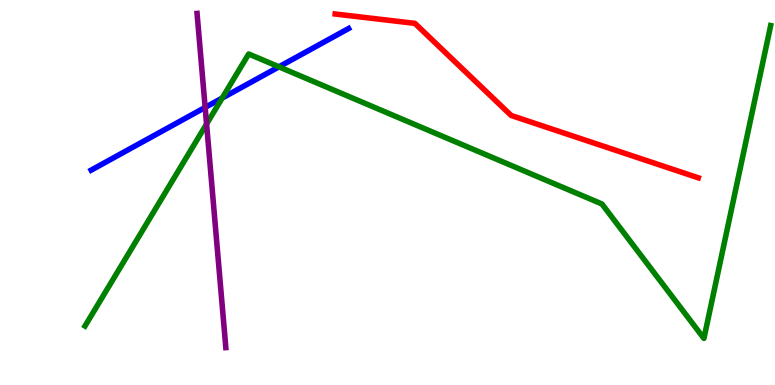[{'lines': ['blue', 'red'], 'intersections': []}, {'lines': ['green', 'red'], 'intersections': []}, {'lines': ['purple', 'red'], 'intersections': []}, {'lines': ['blue', 'green'], 'intersections': [{'x': 2.87, 'y': 7.45}, {'x': 3.6, 'y': 8.26}]}, {'lines': ['blue', 'purple'], 'intersections': [{'x': 2.65, 'y': 7.21}]}, {'lines': ['green', 'purple'], 'intersections': [{'x': 2.67, 'y': 6.78}]}]